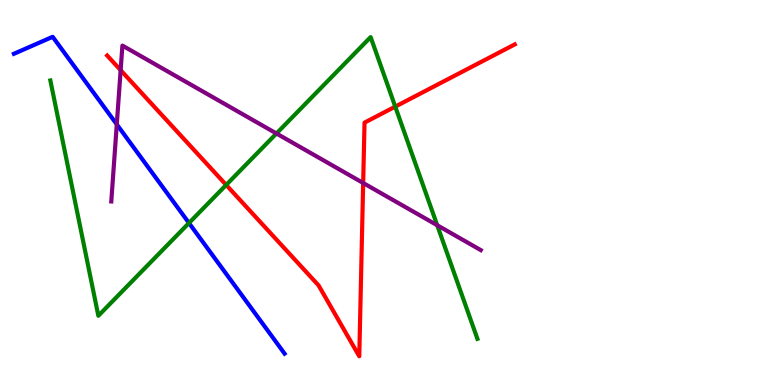[{'lines': ['blue', 'red'], 'intersections': []}, {'lines': ['green', 'red'], 'intersections': [{'x': 2.92, 'y': 5.2}, {'x': 5.1, 'y': 7.23}]}, {'lines': ['purple', 'red'], 'intersections': [{'x': 1.56, 'y': 8.18}, {'x': 4.69, 'y': 5.25}]}, {'lines': ['blue', 'green'], 'intersections': [{'x': 2.44, 'y': 4.21}]}, {'lines': ['blue', 'purple'], 'intersections': [{'x': 1.51, 'y': 6.77}]}, {'lines': ['green', 'purple'], 'intersections': [{'x': 3.57, 'y': 6.53}, {'x': 5.64, 'y': 4.15}]}]